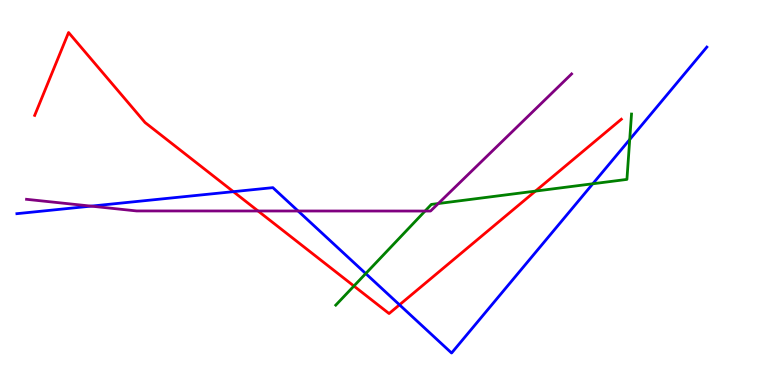[{'lines': ['blue', 'red'], 'intersections': [{'x': 3.01, 'y': 5.02}, {'x': 5.15, 'y': 2.08}]}, {'lines': ['green', 'red'], 'intersections': [{'x': 4.57, 'y': 2.57}, {'x': 6.91, 'y': 5.04}]}, {'lines': ['purple', 'red'], 'intersections': [{'x': 3.33, 'y': 4.52}]}, {'lines': ['blue', 'green'], 'intersections': [{'x': 4.72, 'y': 2.89}, {'x': 7.65, 'y': 5.23}, {'x': 8.13, 'y': 6.38}]}, {'lines': ['blue', 'purple'], 'intersections': [{'x': 1.18, 'y': 4.65}, {'x': 3.85, 'y': 4.52}]}, {'lines': ['green', 'purple'], 'intersections': [{'x': 5.48, 'y': 4.52}, {'x': 5.66, 'y': 4.71}]}]